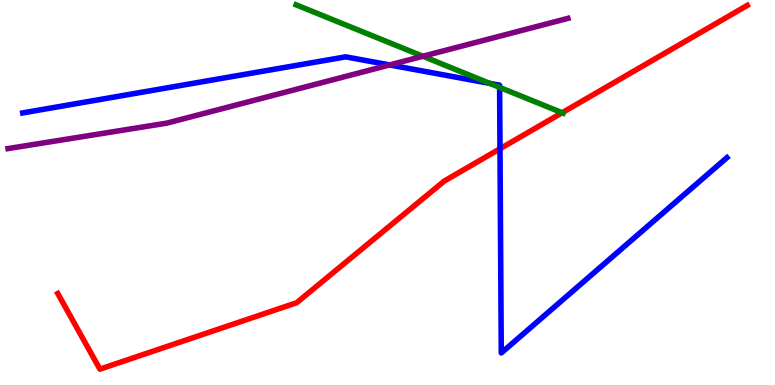[{'lines': ['blue', 'red'], 'intersections': [{'x': 6.45, 'y': 6.14}]}, {'lines': ['green', 'red'], 'intersections': [{'x': 7.25, 'y': 7.07}]}, {'lines': ['purple', 'red'], 'intersections': []}, {'lines': ['blue', 'green'], 'intersections': [{'x': 6.32, 'y': 7.83}, {'x': 6.45, 'y': 7.73}]}, {'lines': ['blue', 'purple'], 'intersections': [{'x': 5.03, 'y': 8.31}]}, {'lines': ['green', 'purple'], 'intersections': [{'x': 5.46, 'y': 8.54}]}]